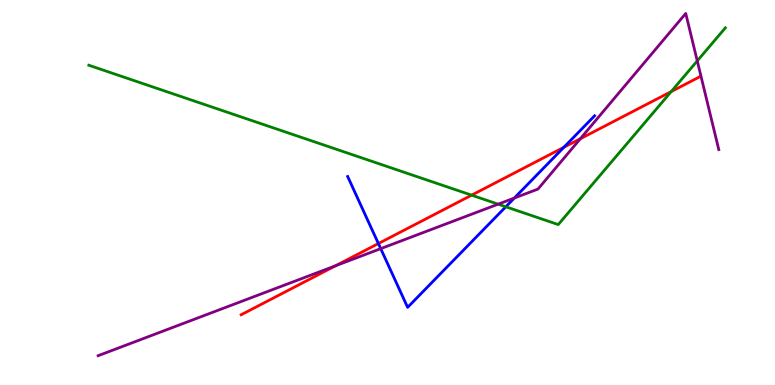[{'lines': ['blue', 'red'], 'intersections': [{'x': 4.88, 'y': 3.67}, {'x': 7.28, 'y': 6.17}]}, {'lines': ['green', 'red'], 'intersections': [{'x': 6.09, 'y': 4.93}, {'x': 8.66, 'y': 7.62}]}, {'lines': ['purple', 'red'], 'intersections': [{'x': 4.33, 'y': 3.1}, {'x': 7.49, 'y': 6.4}]}, {'lines': ['blue', 'green'], 'intersections': [{'x': 6.53, 'y': 4.63}]}, {'lines': ['blue', 'purple'], 'intersections': [{'x': 4.91, 'y': 3.54}, {'x': 6.64, 'y': 4.86}]}, {'lines': ['green', 'purple'], 'intersections': [{'x': 6.43, 'y': 4.7}, {'x': 9.0, 'y': 8.42}]}]